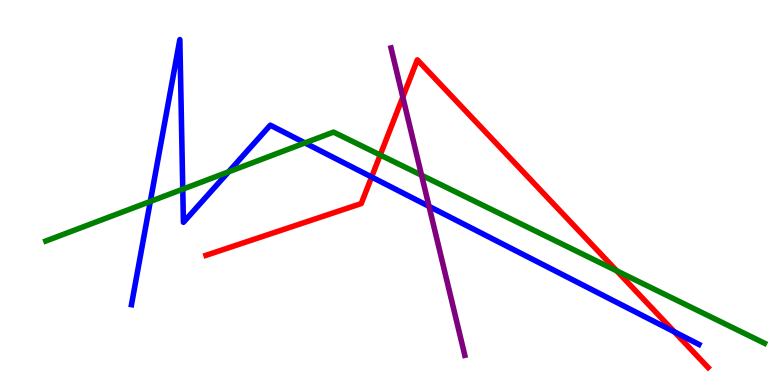[{'lines': ['blue', 'red'], 'intersections': [{'x': 4.8, 'y': 5.4}, {'x': 8.7, 'y': 1.38}]}, {'lines': ['green', 'red'], 'intersections': [{'x': 4.91, 'y': 5.97}, {'x': 7.96, 'y': 2.97}]}, {'lines': ['purple', 'red'], 'intersections': [{'x': 5.2, 'y': 7.48}]}, {'lines': ['blue', 'green'], 'intersections': [{'x': 1.94, 'y': 4.77}, {'x': 2.36, 'y': 5.09}, {'x': 2.95, 'y': 5.54}, {'x': 3.93, 'y': 6.29}]}, {'lines': ['blue', 'purple'], 'intersections': [{'x': 5.54, 'y': 4.64}]}, {'lines': ['green', 'purple'], 'intersections': [{'x': 5.44, 'y': 5.45}]}]